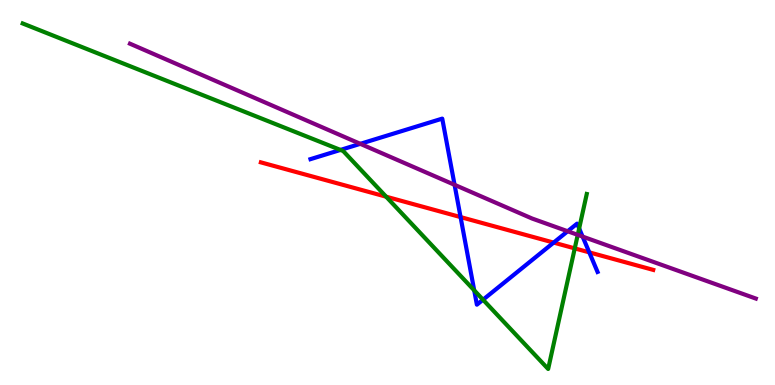[{'lines': ['blue', 'red'], 'intersections': [{'x': 5.94, 'y': 4.36}, {'x': 7.14, 'y': 3.7}, {'x': 7.6, 'y': 3.45}]}, {'lines': ['green', 'red'], 'intersections': [{'x': 4.98, 'y': 4.89}, {'x': 7.42, 'y': 3.55}]}, {'lines': ['purple', 'red'], 'intersections': []}, {'lines': ['blue', 'green'], 'intersections': [{'x': 4.39, 'y': 6.11}, {'x': 6.12, 'y': 2.46}, {'x': 6.23, 'y': 2.22}, {'x': 7.47, 'y': 4.07}]}, {'lines': ['blue', 'purple'], 'intersections': [{'x': 4.65, 'y': 6.26}, {'x': 5.87, 'y': 5.2}, {'x': 7.32, 'y': 3.99}, {'x': 7.52, 'y': 3.85}]}, {'lines': ['green', 'purple'], 'intersections': [{'x': 7.45, 'y': 3.9}]}]